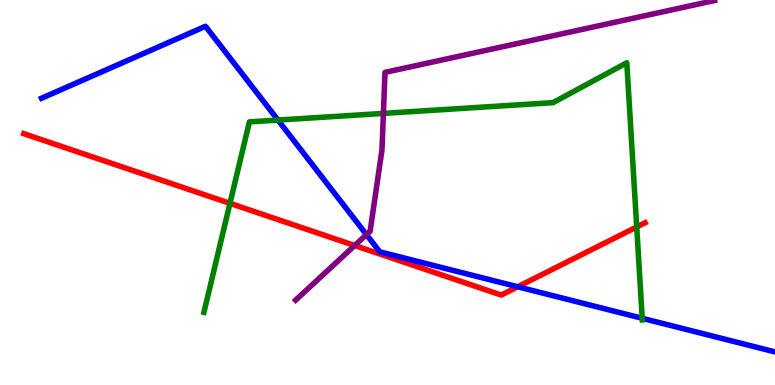[{'lines': ['blue', 'red'], 'intersections': [{'x': 6.68, 'y': 2.55}]}, {'lines': ['green', 'red'], 'intersections': [{'x': 2.97, 'y': 4.72}, {'x': 8.22, 'y': 4.1}]}, {'lines': ['purple', 'red'], 'intersections': [{'x': 4.58, 'y': 3.62}]}, {'lines': ['blue', 'green'], 'intersections': [{'x': 3.59, 'y': 6.88}, {'x': 8.29, 'y': 1.73}]}, {'lines': ['blue', 'purple'], 'intersections': [{'x': 4.73, 'y': 3.91}]}, {'lines': ['green', 'purple'], 'intersections': [{'x': 4.95, 'y': 7.05}]}]